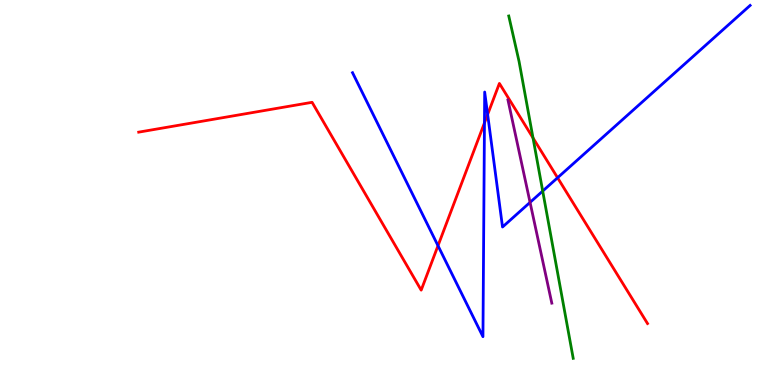[{'lines': ['blue', 'red'], 'intersections': [{'x': 5.65, 'y': 3.62}, {'x': 6.25, 'y': 6.81}, {'x': 6.29, 'y': 7.03}, {'x': 7.19, 'y': 5.38}]}, {'lines': ['green', 'red'], 'intersections': [{'x': 6.88, 'y': 6.42}]}, {'lines': ['purple', 'red'], 'intersections': []}, {'lines': ['blue', 'green'], 'intersections': [{'x': 7.0, 'y': 5.04}]}, {'lines': ['blue', 'purple'], 'intersections': [{'x': 6.84, 'y': 4.74}]}, {'lines': ['green', 'purple'], 'intersections': []}]